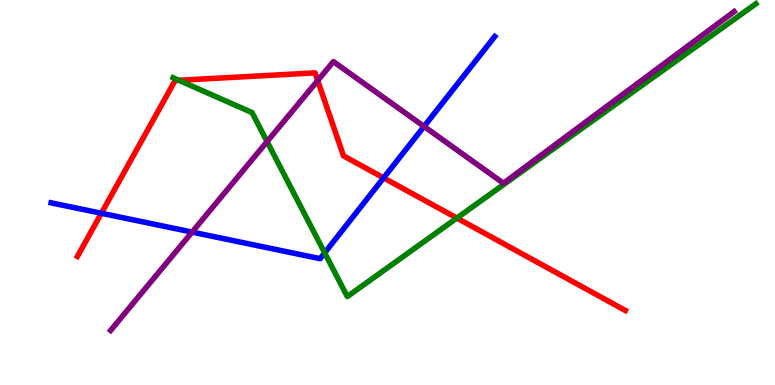[{'lines': ['blue', 'red'], 'intersections': [{'x': 1.31, 'y': 4.46}, {'x': 4.95, 'y': 5.38}]}, {'lines': ['green', 'red'], 'intersections': [{'x': 2.31, 'y': 7.91}, {'x': 5.9, 'y': 4.34}]}, {'lines': ['purple', 'red'], 'intersections': [{'x': 4.1, 'y': 7.91}]}, {'lines': ['blue', 'green'], 'intersections': [{'x': 4.19, 'y': 3.43}]}, {'lines': ['blue', 'purple'], 'intersections': [{'x': 2.48, 'y': 3.97}, {'x': 5.47, 'y': 6.72}]}, {'lines': ['green', 'purple'], 'intersections': [{'x': 3.45, 'y': 6.32}]}]